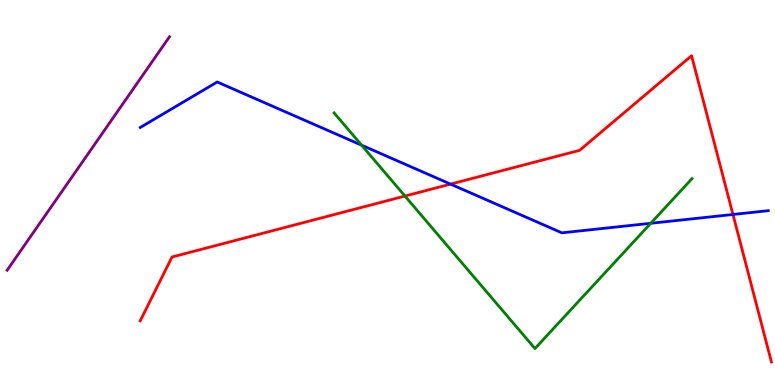[{'lines': ['blue', 'red'], 'intersections': [{'x': 5.81, 'y': 5.22}, {'x': 9.46, 'y': 4.43}]}, {'lines': ['green', 'red'], 'intersections': [{'x': 5.23, 'y': 4.91}]}, {'lines': ['purple', 'red'], 'intersections': []}, {'lines': ['blue', 'green'], 'intersections': [{'x': 4.67, 'y': 6.23}, {'x': 8.4, 'y': 4.2}]}, {'lines': ['blue', 'purple'], 'intersections': []}, {'lines': ['green', 'purple'], 'intersections': []}]